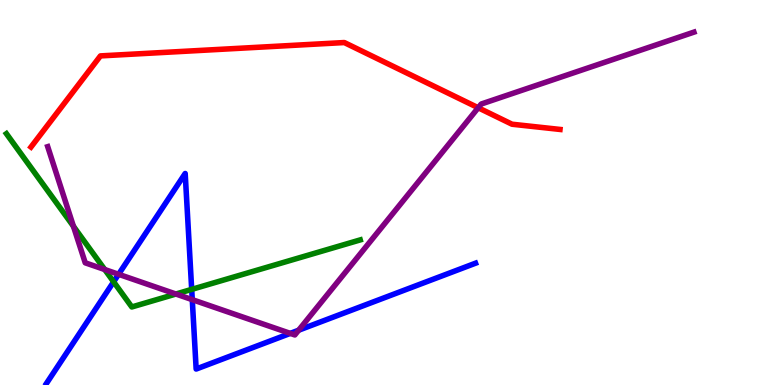[{'lines': ['blue', 'red'], 'intersections': []}, {'lines': ['green', 'red'], 'intersections': []}, {'lines': ['purple', 'red'], 'intersections': [{'x': 6.17, 'y': 7.2}]}, {'lines': ['blue', 'green'], 'intersections': [{'x': 1.47, 'y': 2.68}, {'x': 2.47, 'y': 2.48}]}, {'lines': ['blue', 'purple'], 'intersections': [{'x': 1.53, 'y': 2.88}, {'x': 2.48, 'y': 2.22}, {'x': 3.75, 'y': 1.34}, {'x': 3.85, 'y': 1.42}]}, {'lines': ['green', 'purple'], 'intersections': [{'x': 0.948, 'y': 4.12}, {'x': 1.35, 'y': 3.0}, {'x': 2.27, 'y': 2.36}]}]